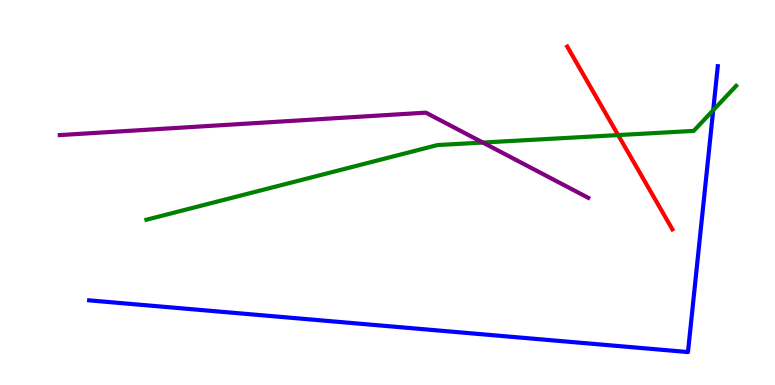[{'lines': ['blue', 'red'], 'intersections': []}, {'lines': ['green', 'red'], 'intersections': [{'x': 7.98, 'y': 6.49}]}, {'lines': ['purple', 'red'], 'intersections': []}, {'lines': ['blue', 'green'], 'intersections': [{'x': 9.2, 'y': 7.14}]}, {'lines': ['blue', 'purple'], 'intersections': []}, {'lines': ['green', 'purple'], 'intersections': [{'x': 6.23, 'y': 6.3}]}]